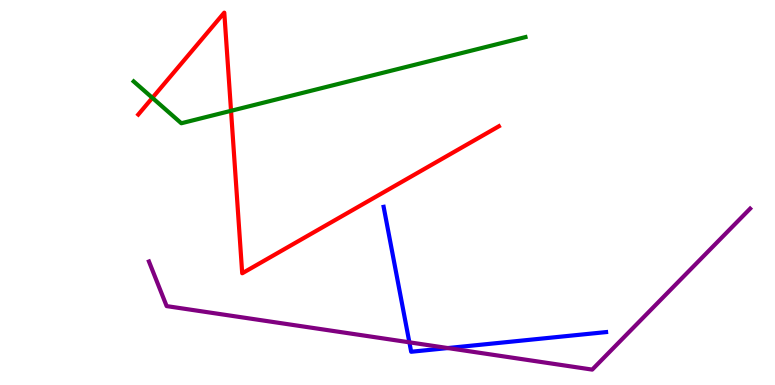[{'lines': ['blue', 'red'], 'intersections': []}, {'lines': ['green', 'red'], 'intersections': [{'x': 1.97, 'y': 7.46}, {'x': 2.98, 'y': 7.12}]}, {'lines': ['purple', 'red'], 'intersections': []}, {'lines': ['blue', 'green'], 'intersections': []}, {'lines': ['blue', 'purple'], 'intersections': [{'x': 5.28, 'y': 1.11}, {'x': 5.78, 'y': 0.96}]}, {'lines': ['green', 'purple'], 'intersections': []}]